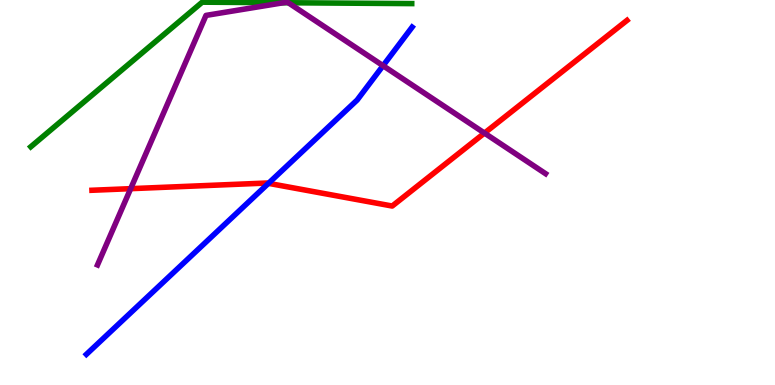[{'lines': ['blue', 'red'], 'intersections': [{'x': 3.46, 'y': 5.24}]}, {'lines': ['green', 'red'], 'intersections': []}, {'lines': ['purple', 'red'], 'intersections': [{'x': 1.69, 'y': 5.1}, {'x': 6.25, 'y': 6.54}]}, {'lines': ['blue', 'green'], 'intersections': []}, {'lines': ['blue', 'purple'], 'intersections': [{'x': 4.94, 'y': 8.29}]}, {'lines': ['green', 'purple'], 'intersections': [{'x': 3.66, 'y': 9.93}, {'x': 3.72, 'y': 9.93}]}]